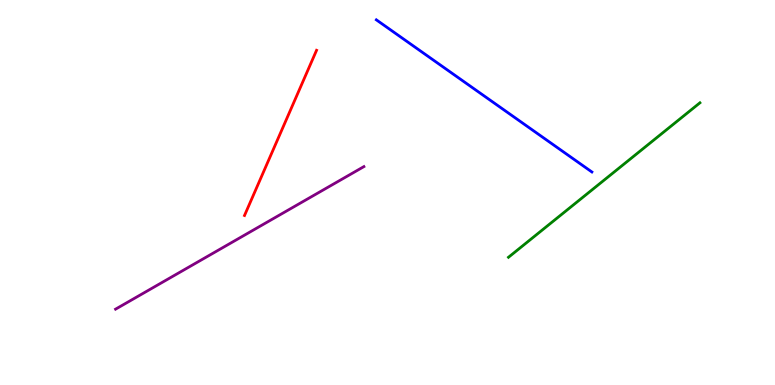[{'lines': ['blue', 'red'], 'intersections': []}, {'lines': ['green', 'red'], 'intersections': []}, {'lines': ['purple', 'red'], 'intersections': []}, {'lines': ['blue', 'green'], 'intersections': []}, {'lines': ['blue', 'purple'], 'intersections': []}, {'lines': ['green', 'purple'], 'intersections': []}]